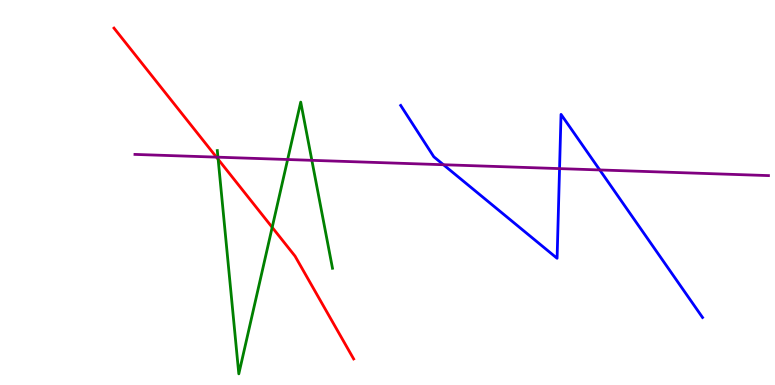[{'lines': ['blue', 'red'], 'intersections': []}, {'lines': ['green', 'red'], 'intersections': [{'x': 2.81, 'y': 5.86}, {'x': 3.51, 'y': 4.09}]}, {'lines': ['purple', 'red'], 'intersections': [{'x': 2.79, 'y': 5.92}]}, {'lines': ['blue', 'green'], 'intersections': []}, {'lines': ['blue', 'purple'], 'intersections': [{'x': 5.72, 'y': 5.72}, {'x': 7.22, 'y': 5.62}, {'x': 7.74, 'y': 5.59}]}, {'lines': ['green', 'purple'], 'intersections': [{'x': 2.81, 'y': 5.92}, {'x': 3.71, 'y': 5.86}, {'x': 4.02, 'y': 5.84}]}]